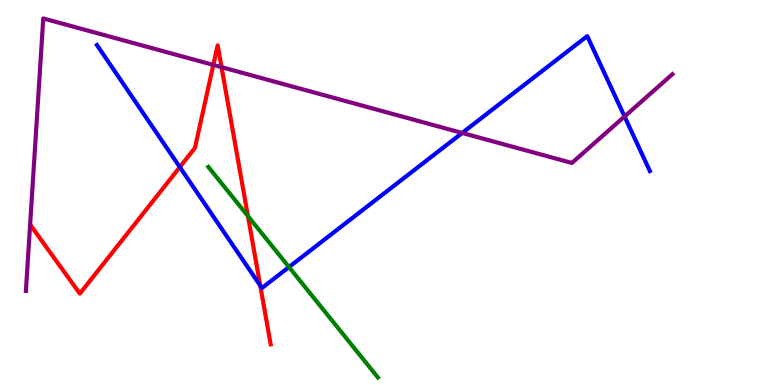[{'lines': ['blue', 'red'], 'intersections': [{'x': 2.32, 'y': 5.66}, {'x': 3.36, 'y': 2.58}]}, {'lines': ['green', 'red'], 'intersections': [{'x': 3.2, 'y': 4.39}]}, {'lines': ['purple', 'red'], 'intersections': [{'x': 2.75, 'y': 8.31}, {'x': 2.86, 'y': 8.26}]}, {'lines': ['blue', 'green'], 'intersections': [{'x': 3.73, 'y': 3.06}]}, {'lines': ['blue', 'purple'], 'intersections': [{'x': 5.96, 'y': 6.55}, {'x': 8.06, 'y': 6.97}]}, {'lines': ['green', 'purple'], 'intersections': []}]